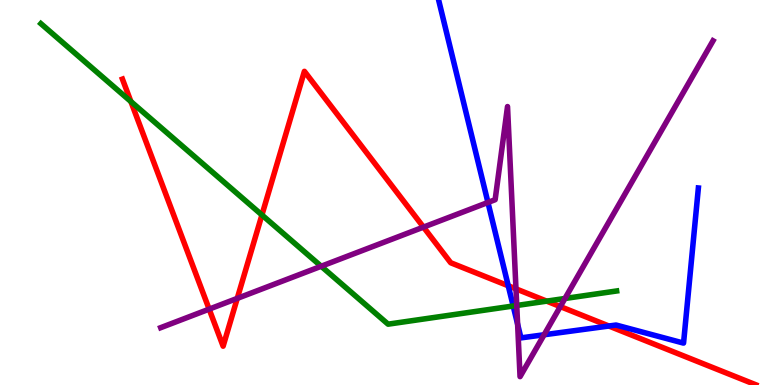[{'lines': ['blue', 'red'], 'intersections': [{'x': 6.56, 'y': 2.58}, {'x': 7.86, 'y': 1.53}]}, {'lines': ['green', 'red'], 'intersections': [{'x': 1.69, 'y': 7.36}, {'x': 3.38, 'y': 4.42}, {'x': 7.05, 'y': 2.18}]}, {'lines': ['purple', 'red'], 'intersections': [{'x': 2.7, 'y': 1.97}, {'x': 3.06, 'y': 2.25}, {'x': 5.46, 'y': 4.1}, {'x': 6.66, 'y': 2.5}, {'x': 7.23, 'y': 2.04}]}, {'lines': ['blue', 'green'], 'intersections': [{'x': 6.62, 'y': 2.05}]}, {'lines': ['blue', 'purple'], 'intersections': [{'x': 6.3, 'y': 4.74}, {'x': 6.68, 'y': 1.58}, {'x': 7.02, 'y': 1.3}]}, {'lines': ['green', 'purple'], 'intersections': [{'x': 4.14, 'y': 3.08}, {'x': 6.67, 'y': 2.07}, {'x': 7.29, 'y': 2.25}]}]